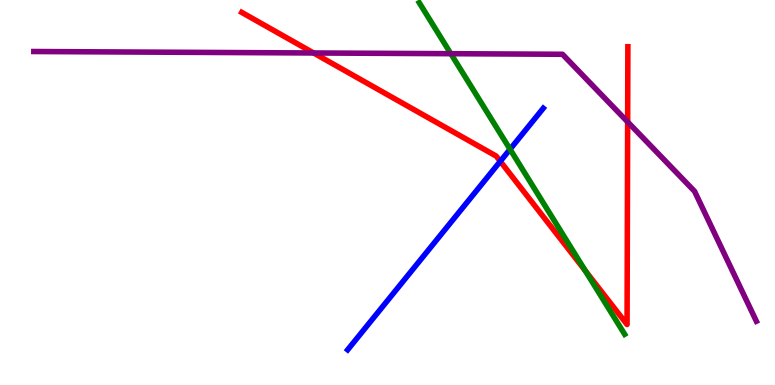[{'lines': ['blue', 'red'], 'intersections': [{'x': 6.46, 'y': 5.81}]}, {'lines': ['green', 'red'], 'intersections': [{'x': 7.55, 'y': 2.97}]}, {'lines': ['purple', 'red'], 'intersections': [{'x': 4.05, 'y': 8.62}, {'x': 8.1, 'y': 6.83}]}, {'lines': ['blue', 'green'], 'intersections': [{'x': 6.58, 'y': 6.12}]}, {'lines': ['blue', 'purple'], 'intersections': []}, {'lines': ['green', 'purple'], 'intersections': [{'x': 5.82, 'y': 8.61}]}]